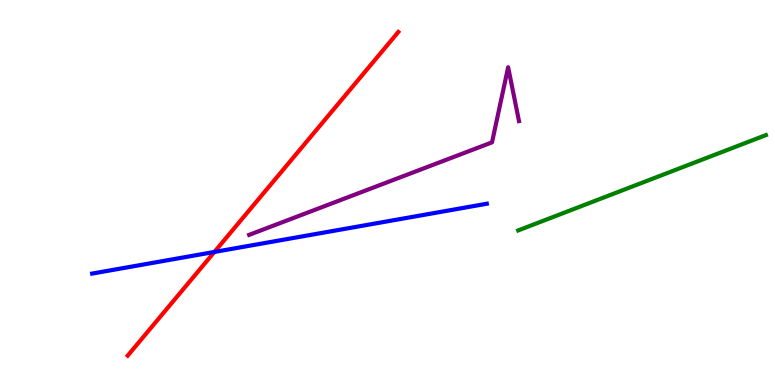[{'lines': ['blue', 'red'], 'intersections': [{'x': 2.77, 'y': 3.46}]}, {'lines': ['green', 'red'], 'intersections': []}, {'lines': ['purple', 'red'], 'intersections': []}, {'lines': ['blue', 'green'], 'intersections': []}, {'lines': ['blue', 'purple'], 'intersections': []}, {'lines': ['green', 'purple'], 'intersections': []}]